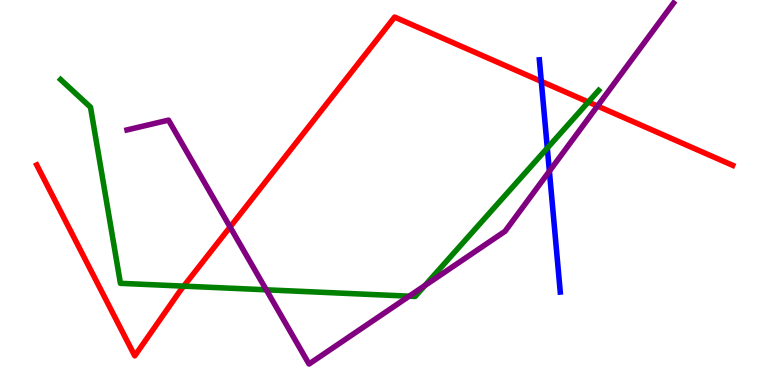[{'lines': ['blue', 'red'], 'intersections': [{'x': 6.98, 'y': 7.89}]}, {'lines': ['green', 'red'], 'intersections': [{'x': 2.37, 'y': 2.57}, {'x': 7.59, 'y': 7.35}]}, {'lines': ['purple', 'red'], 'intersections': [{'x': 2.97, 'y': 4.1}, {'x': 7.71, 'y': 7.25}]}, {'lines': ['blue', 'green'], 'intersections': [{'x': 7.06, 'y': 6.15}]}, {'lines': ['blue', 'purple'], 'intersections': [{'x': 7.09, 'y': 5.55}]}, {'lines': ['green', 'purple'], 'intersections': [{'x': 3.44, 'y': 2.47}, {'x': 5.28, 'y': 2.31}, {'x': 5.48, 'y': 2.58}]}]